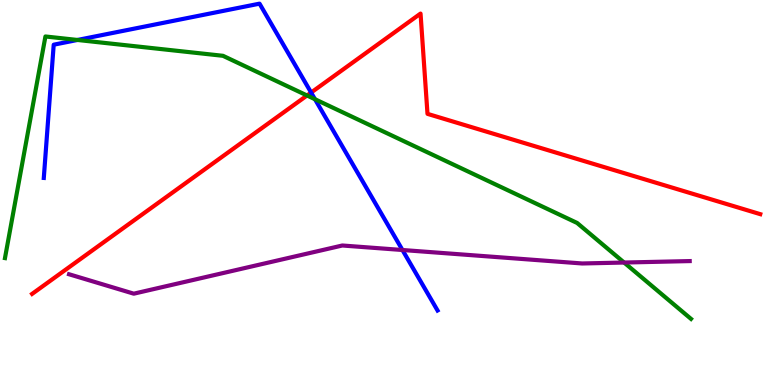[{'lines': ['blue', 'red'], 'intersections': [{'x': 4.01, 'y': 7.6}]}, {'lines': ['green', 'red'], 'intersections': [{'x': 3.96, 'y': 7.52}]}, {'lines': ['purple', 'red'], 'intersections': []}, {'lines': ['blue', 'green'], 'intersections': [{'x': 1.0, 'y': 8.96}, {'x': 4.06, 'y': 7.42}]}, {'lines': ['blue', 'purple'], 'intersections': [{'x': 5.19, 'y': 3.51}]}, {'lines': ['green', 'purple'], 'intersections': [{'x': 8.05, 'y': 3.18}]}]